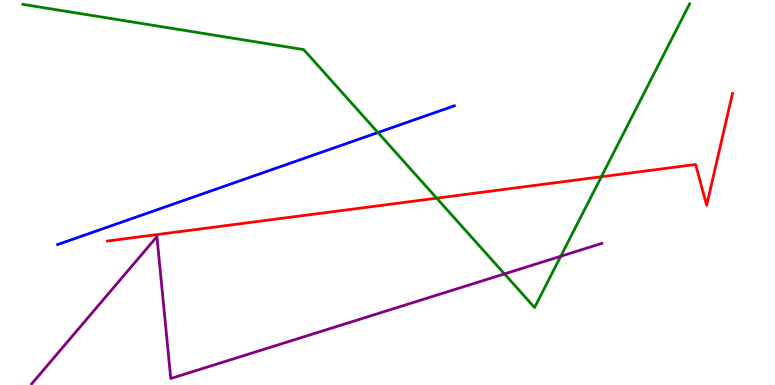[{'lines': ['blue', 'red'], 'intersections': []}, {'lines': ['green', 'red'], 'intersections': [{'x': 5.63, 'y': 4.85}, {'x': 7.76, 'y': 5.41}]}, {'lines': ['purple', 'red'], 'intersections': []}, {'lines': ['blue', 'green'], 'intersections': [{'x': 4.88, 'y': 6.56}]}, {'lines': ['blue', 'purple'], 'intersections': []}, {'lines': ['green', 'purple'], 'intersections': [{'x': 6.51, 'y': 2.89}, {'x': 7.24, 'y': 3.34}]}]